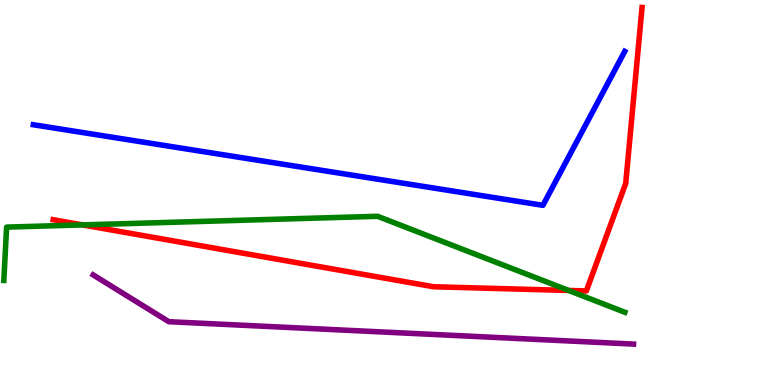[{'lines': ['blue', 'red'], 'intersections': []}, {'lines': ['green', 'red'], 'intersections': [{'x': 1.06, 'y': 4.16}, {'x': 7.34, 'y': 2.46}]}, {'lines': ['purple', 'red'], 'intersections': []}, {'lines': ['blue', 'green'], 'intersections': []}, {'lines': ['blue', 'purple'], 'intersections': []}, {'lines': ['green', 'purple'], 'intersections': []}]